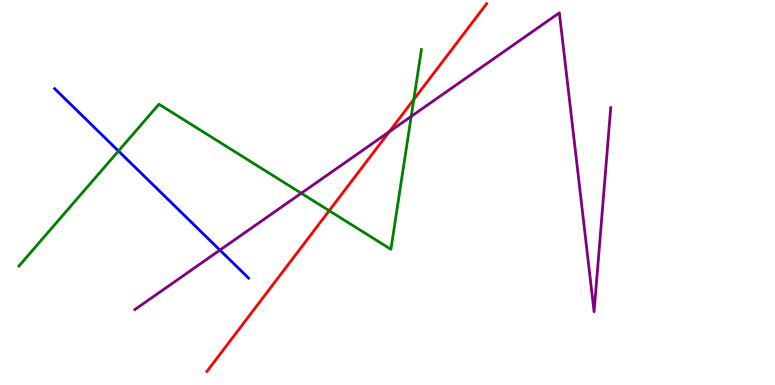[{'lines': ['blue', 'red'], 'intersections': []}, {'lines': ['green', 'red'], 'intersections': [{'x': 4.25, 'y': 4.53}, {'x': 5.34, 'y': 7.42}]}, {'lines': ['purple', 'red'], 'intersections': [{'x': 5.02, 'y': 6.58}]}, {'lines': ['blue', 'green'], 'intersections': [{'x': 1.53, 'y': 6.08}]}, {'lines': ['blue', 'purple'], 'intersections': [{'x': 2.84, 'y': 3.5}]}, {'lines': ['green', 'purple'], 'intersections': [{'x': 3.89, 'y': 4.98}, {'x': 5.31, 'y': 6.98}]}]